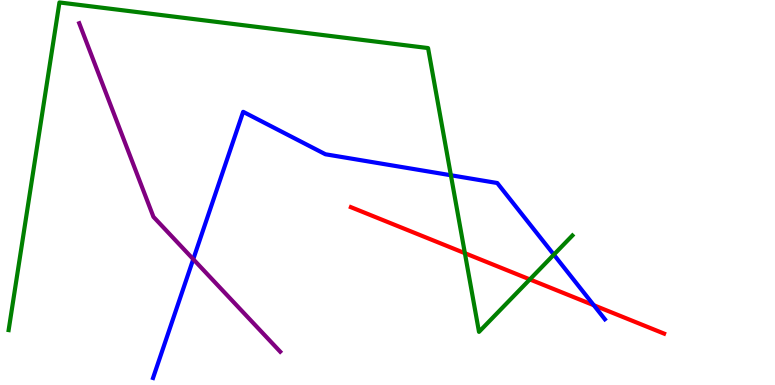[{'lines': ['blue', 'red'], 'intersections': [{'x': 7.66, 'y': 2.07}]}, {'lines': ['green', 'red'], 'intersections': [{'x': 6.0, 'y': 3.42}, {'x': 6.84, 'y': 2.74}]}, {'lines': ['purple', 'red'], 'intersections': []}, {'lines': ['blue', 'green'], 'intersections': [{'x': 5.82, 'y': 5.45}, {'x': 7.15, 'y': 3.39}]}, {'lines': ['blue', 'purple'], 'intersections': [{'x': 2.49, 'y': 3.27}]}, {'lines': ['green', 'purple'], 'intersections': []}]